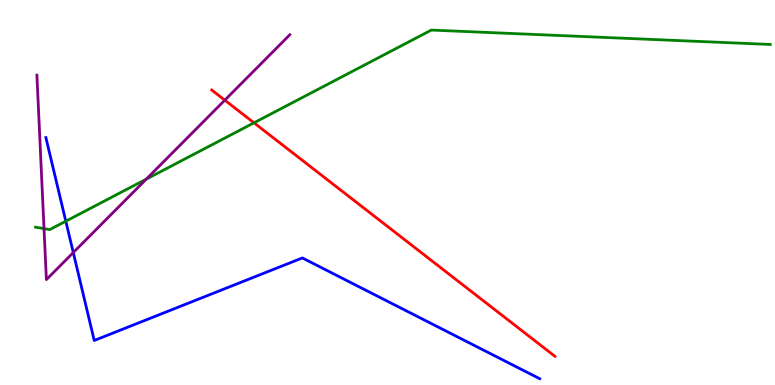[{'lines': ['blue', 'red'], 'intersections': []}, {'lines': ['green', 'red'], 'intersections': [{'x': 3.28, 'y': 6.81}]}, {'lines': ['purple', 'red'], 'intersections': [{'x': 2.9, 'y': 7.4}]}, {'lines': ['blue', 'green'], 'intersections': [{'x': 0.849, 'y': 4.25}]}, {'lines': ['blue', 'purple'], 'intersections': [{'x': 0.946, 'y': 3.44}]}, {'lines': ['green', 'purple'], 'intersections': [{'x': 0.568, 'y': 4.06}, {'x': 1.89, 'y': 5.35}]}]